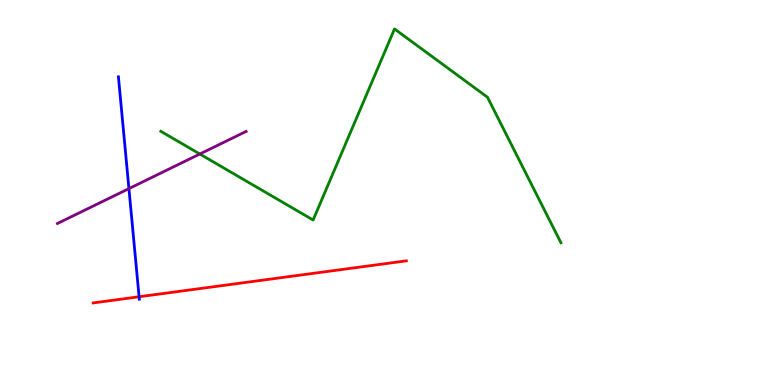[{'lines': ['blue', 'red'], 'intersections': [{'x': 1.79, 'y': 2.29}]}, {'lines': ['green', 'red'], 'intersections': []}, {'lines': ['purple', 'red'], 'intersections': []}, {'lines': ['blue', 'green'], 'intersections': []}, {'lines': ['blue', 'purple'], 'intersections': [{'x': 1.66, 'y': 5.1}]}, {'lines': ['green', 'purple'], 'intersections': [{'x': 2.58, 'y': 6.0}]}]